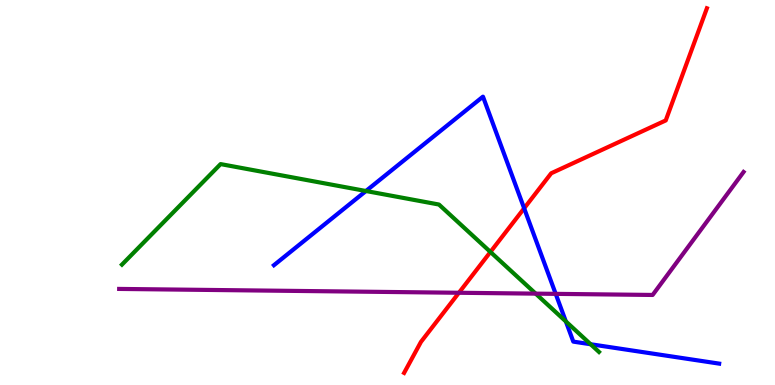[{'lines': ['blue', 'red'], 'intersections': [{'x': 6.76, 'y': 4.59}]}, {'lines': ['green', 'red'], 'intersections': [{'x': 6.33, 'y': 3.46}]}, {'lines': ['purple', 'red'], 'intersections': [{'x': 5.92, 'y': 2.4}]}, {'lines': ['blue', 'green'], 'intersections': [{'x': 4.72, 'y': 5.04}, {'x': 7.3, 'y': 1.65}, {'x': 7.62, 'y': 1.06}]}, {'lines': ['blue', 'purple'], 'intersections': [{'x': 7.17, 'y': 2.37}]}, {'lines': ['green', 'purple'], 'intersections': [{'x': 6.91, 'y': 2.37}]}]